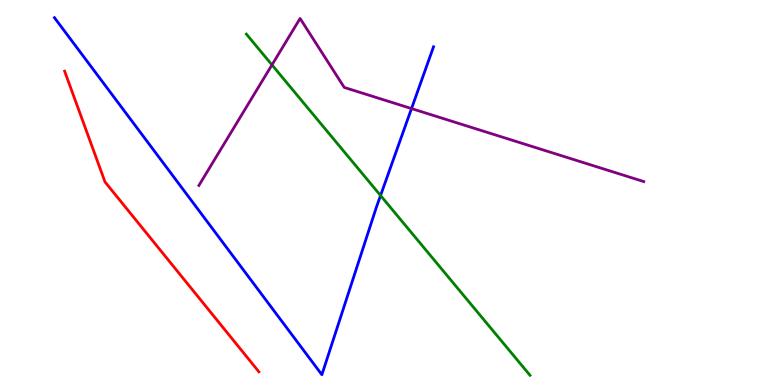[{'lines': ['blue', 'red'], 'intersections': []}, {'lines': ['green', 'red'], 'intersections': []}, {'lines': ['purple', 'red'], 'intersections': []}, {'lines': ['blue', 'green'], 'intersections': [{'x': 4.91, 'y': 4.92}]}, {'lines': ['blue', 'purple'], 'intersections': [{'x': 5.31, 'y': 7.18}]}, {'lines': ['green', 'purple'], 'intersections': [{'x': 3.51, 'y': 8.31}]}]